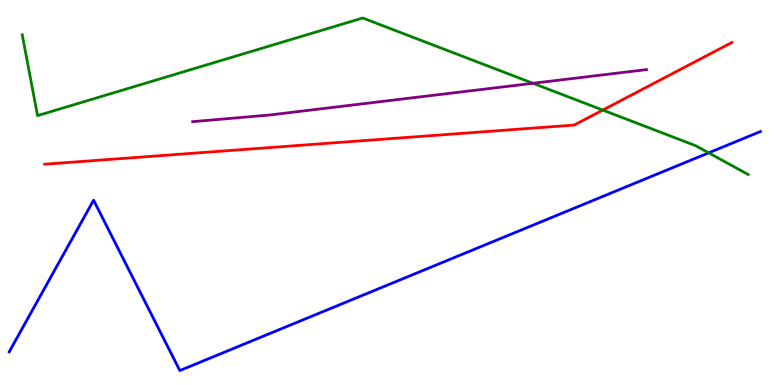[{'lines': ['blue', 'red'], 'intersections': []}, {'lines': ['green', 'red'], 'intersections': [{'x': 7.78, 'y': 7.14}]}, {'lines': ['purple', 'red'], 'intersections': []}, {'lines': ['blue', 'green'], 'intersections': [{'x': 9.14, 'y': 6.03}]}, {'lines': ['blue', 'purple'], 'intersections': []}, {'lines': ['green', 'purple'], 'intersections': [{'x': 6.88, 'y': 7.84}]}]